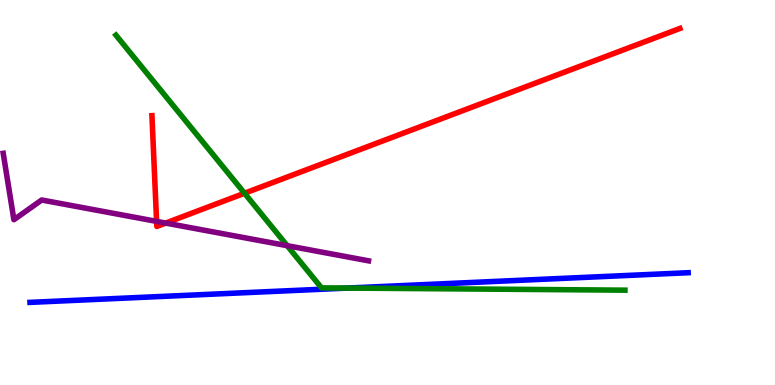[{'lines': ['blue', 'red'], 'intersections': []}, {'lines': ['green', 'red'], 'intersections': [{'x': 3.16, 'y': 4.98}]}, {'lines': ['purple', 'red'], 'intersections': [{'x': 2.02, 'y': 4.25}, {'x': 2.14, 'y': 4.21}]}, {'lines': ['blue', 'green'], 'intersections': [{'x': 4.48, 'y': 2.52}]}, {'lines': ['blue', 'purple'], 'intersections': []}, {'lines': ['green', 'purple'], 'intersections': [{'x': 3.71, 'y': 3.62}]}]